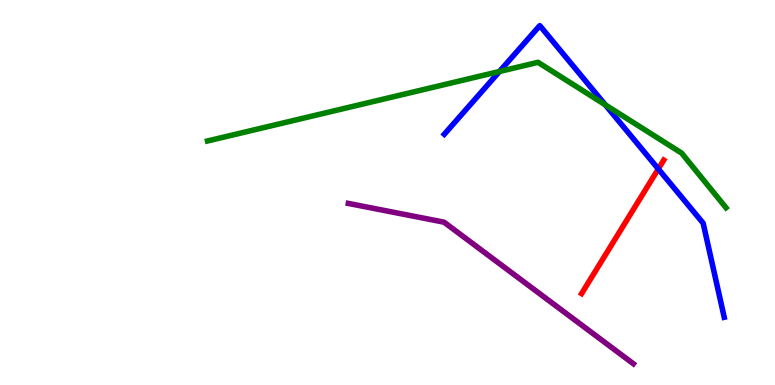[{'lines': ['blue', 'red'], 'intersections': [{'x': 8.49, 'y': 5.61}]}, {'lines': ['green', 'red'], 'intersections': []}, {'lines': ['purple', 'red'], 'intersections': []}, {'lines': ['blue', 'green'], 'intersections': [{'x': 6.44, 'y': 8.14}, {'x': 7.81, 'y': 7.28}]}, {'lines': ['blue', 'purple'], 'intersections': []}, {'lines': ['green', 'purple'], 'intersections': []}]